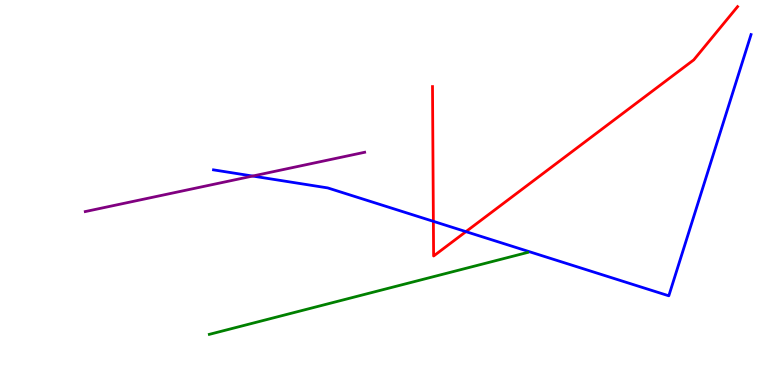[{'lines': ['blue', 'red'], 'intersections': [{'x': 5.59, 'y': 4.25}, {'x': 6.01, 'y': 3.98}]}, {'lines': ['green', 'red'], 'intersections': []}, {'lines': ['purple', 'red'], 'intersections': []}, {'lines': ['blue', 'green'], 'intersections': []}, {'lines': ['blue', 'purple'], 'intersections': [{'x': 3.26, 'y': 5.43}]}, {'lines': ['green', 'purple'], 'intersections': []}]